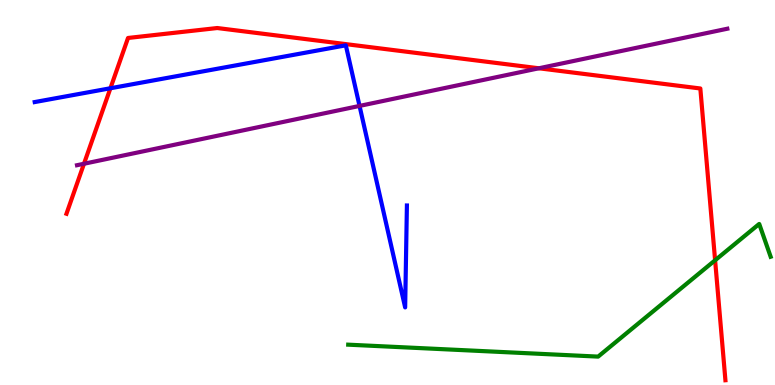[{'lines': ['blue', 'red'], 'intersections': [{'x': 1.42, 'y': 7.71}]}, {'lines': ['green', 'red'], 'intersections': [{'x': 9.23, 'y': 3.24}]}, {'lines': ['purple', 'red'], 'intersections': [{'x': 1.08, 'y': 5.75}, {'x': 6.95, 'y': 8.23}]}, {'lines': ['blue', 'green'], 'intersections': []}, {'lines': ['blue', 'purple'], 'intersections': [{'x': 4.64, 'y': 7.25}]}, {'lines': ['green', 'purple'], 'intersections': []}]